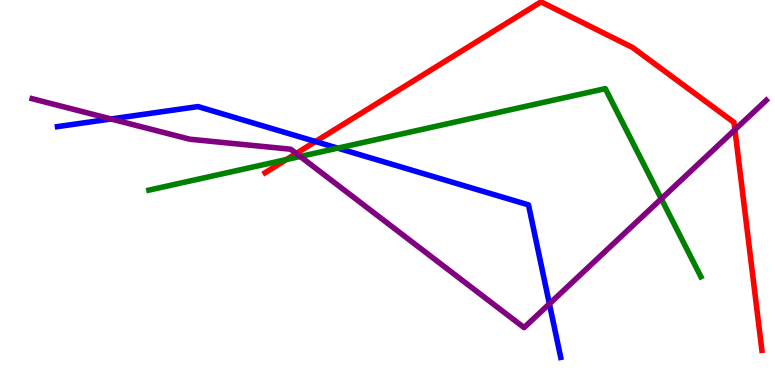[{'lines': ['blue', 'red'], 'intersections': [{'x': 4.07, 'y': 6.32}]}, {'lines': ['green', 'red'], 'intersections': [{'x': 3.7, 'y': 5.86}]}, {'lines': ['purple', 'red'], 'intersections': [{'x': 3.82, 'y': 6.01}, {'x': 9.48, 'y': 6.63}]}, {'lines': ['blue', 'green'], 'intersections': [{'x': 4.36, 'y': 6.15}]}, {'lines': ['blue', 'purple'], 'intersections': [{'x': 1.43, 'y': 6.91}, {'x': 7.09, 'y': 2.11}]}, {'lines': ['green', 'purple'], 'intersections': [{'x': 3.87, 'y': 5.94}, {'x': 8.53, 'y': 4.84}]}]